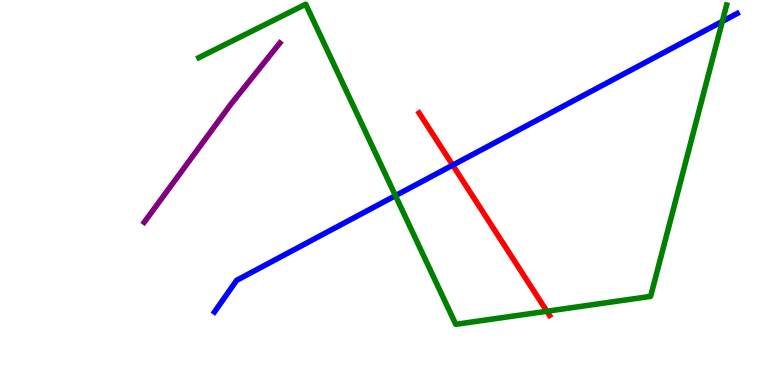[{'lines': ['blue', 'red'], 'intersections': [{'x': 5.84, 'y': 5.71}]}, {'lines': ['green', 'red'], 'intersections': [{'x': 7.06, 'y': 1.92}]}, {'lines': ['purple', 'red'], 'intersections': []}, {'lines': ['blue', 'green'], 'intersections': [{'x': 5.1, 'y': 4.92}, {'x': 9.32, 'y': 9.44}]}, {'lines': ['blue', 'purple'], 'intersections': []}, {'lines': ['green', 'purple'], 'intersections': []}]